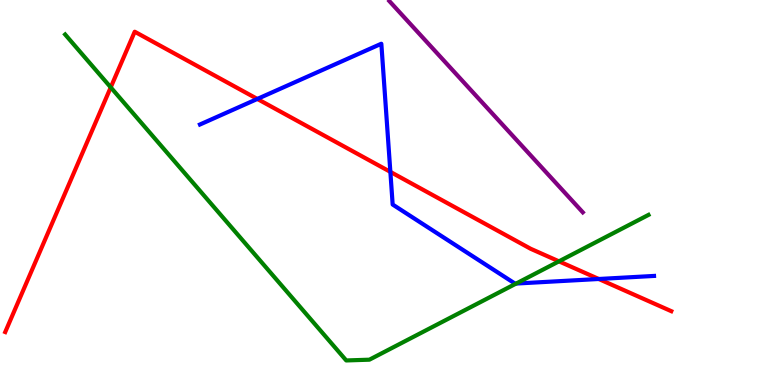[{'lines': ['blue', 'red'], 'intersections': [{'x': 3.32, 'y': 7.43}, {'x': 5.04, 'y': 5.54}, {'x': 7.73, 'y': 2.75}]}, {'lines': ['green', 'red'], 'intersections': [{'x': 1.43, 'y': 7.73}, {'x': 7.21, 'y': 3.21}]}, {'lines': ['purple', 'red'], 'intersections': []}, {'lines': ['blue', 'green'], 'intersections': [{'x': 6.66, 'y': 2.64}]}, {'lines': ['blue', 'purple'], 'intersections': []}, {'lines': ['green', 'purple'], 'intersections': []}]